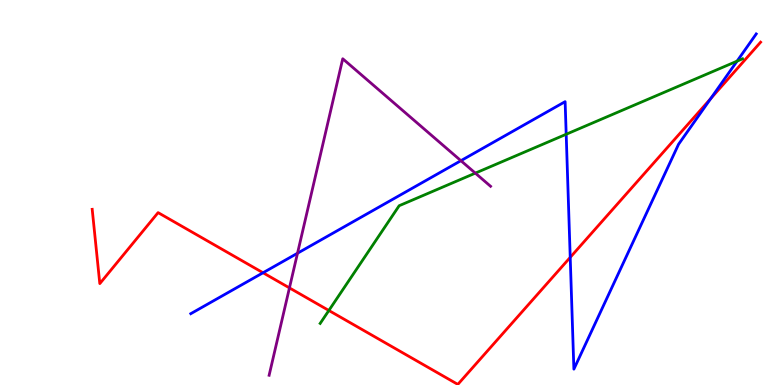[{'lines': ['blue', 'red'], 'intersections': [{'x': 3.39, 'y': 2.92}, {'x': 7.36, 'y': 3.32}, {'x': 9.17, 'y': 7.44}]}, {'lines': ['green', 'red'], 'intersections': [{'x': 4.24, 'y': 1.94}]}, {'lines': ['purple', 'red'], 'intersections': [{'x': 3.73, 'y': 2.52}]}, {'lines': ['blue', 'green'], 'intersections': [{'x': 7.31, 'y': 6.51}, {'x': 9.51, 'y': 8.41}]}, {'lines': ['blue', 'purple'], 'intersections': [{'x': 3.84, 'y': 3.42}, {'x': 5.95, 'y': 5.83}]}, {'lines': ['green', 'purple'], 'intersections': [{'x': 6.13, 'y': 5.5}]}]